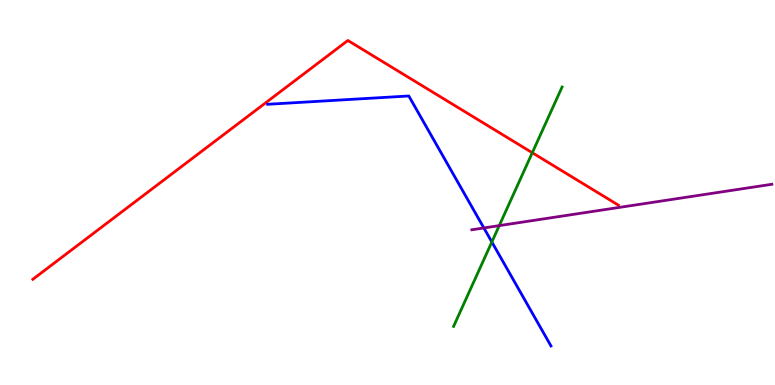[{'lines': ['blue', 'red'], 'intersections': []}, {'lines': ['green', 'red'], 'intersections': [{'x': 6.87, 'y': 6.03}]}, {'lines': ['purple', 'red'], 'intersections': []}, {'lines': ['blue', 'green'], 'intersections': [{'x': 6.35, 'y': 3.71}]}, {'lines': ['blue', 'purple'], 'intersections': [{'x': 6.24, 'y': 4.08}]}, {'lines': ['green', 'purple'], 'intersections': [{'x': 6.44, 'y': 4.14}]}]